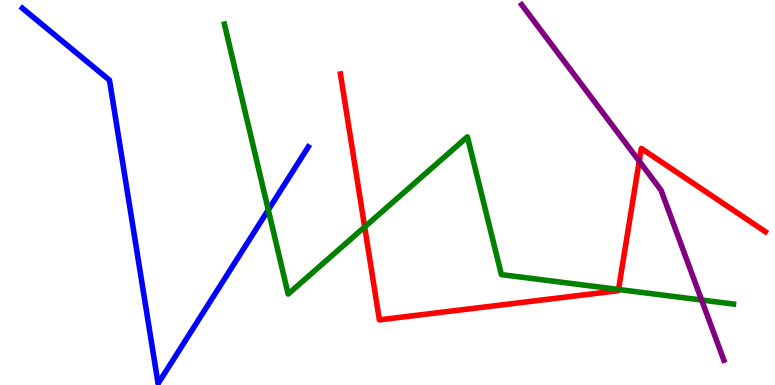[{'lines': ['blue', 'red'], 'intersections': []}, {'lines': ['green', 'red'], 'intersections': [{'x': 4.71, 'y': 4.11}, {'x': 7.98, 'y': 2.48}]}, {'lines': ['purple', 'red'], 'intersections': [{'x': 8.25, 'y': 5.81}]}, {'lines': ['blue', 'green'], 'intersections': [{'x': 3.46, 'y': 4.55}]}, {'lines': ['blue', 'purple'], 'intersections': []}, {'lines': ['green', 'purple'], 'intersections': [{'x': 9.05, 'y': 2.21}]}]